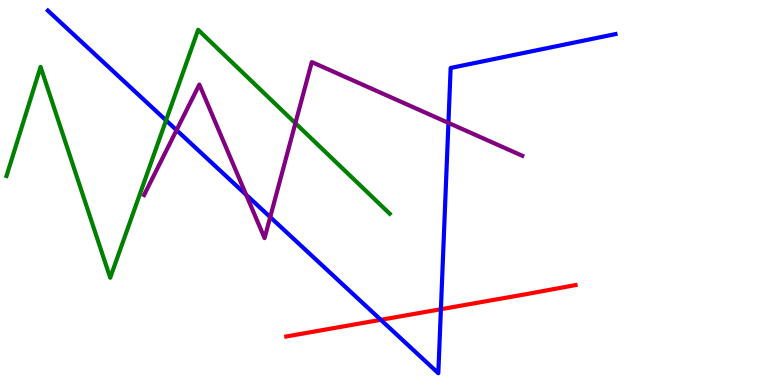[{'lines': ['blue', 'red'], 'intersections': [{'x': 4.91, 'y': 1.69}, {'x': 5.69, 'y': 1.97}]}, {'lines': ['green', 'red'], 'intersections': []}, {'lines': ['purple', 'red'], 'intersections': []}, {'lines': ['blue', 'green'], 'intersections': [{'x': 2.14, 'y': 6.87}]}, {'lines': ['blue', 'purple'], 'intersections': [{'x': 2.28, 'y': 6.62}, {'x': 3.18, 'y': 4.94}, {'x': 3.49, 'y': 4.36}, {'x': 5.79, 'y': 6.81}]}, {'lines': ['green', 'purple'], 'intersections': [{'x': 3.81, 'y': 6.8}]}]